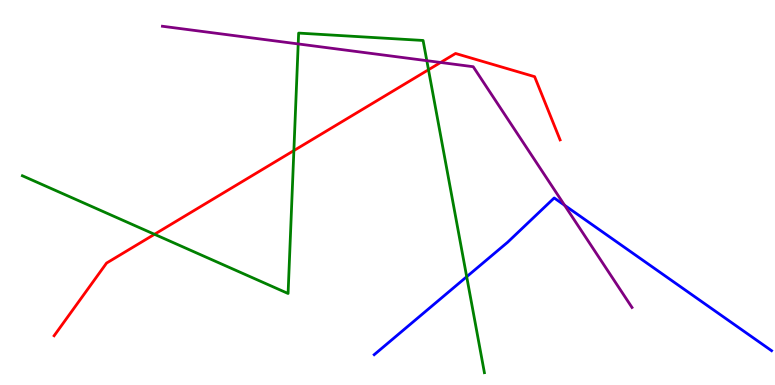[{'lines': ['blue', 'red'], 'intersections': []}, {'lines': ['green', 'red'], 'intersections': [{'x': 1.99, 'y': 3.91}, {'x': 3.79, 'y': 6.09}, {'x': 5.53, 'y': 8.19}]}, {'lines': ['purple', 'red'], 'intersections': [{'x': 5.69, 'y': 8.38}]}, {'lines': ['blue', 'green'], 'intersections': [{'x': 6.02, 'y': 2.81}]}, {'lines': ['blue', 'purple'], 'intersections': [{'x': 7.29, 'y': 4.67}]}, {'lines': ['green', 'purple'], 'intersections': [{'x': 3.85, 'y': 8.86}, {'x': 5.51, 'y': 8.42}]}]